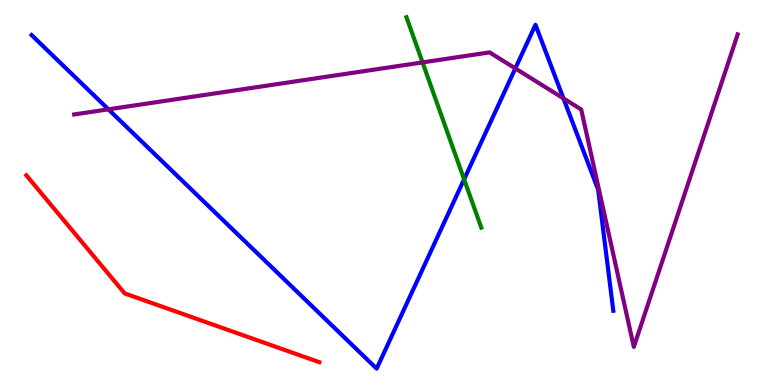[{'lines': ['blue', 'red'], 'intersections': []}, {'lines': ['green', 'red'], 'intersections': []}, {'lines': ['purple', 'red'], 'intersections': []}, {'lines': ['blue', 'green'], 'intersections': [{'x': 5.99, 'y': 5.34}]}, {'lines': ['blue', 'purple'], 'intersections': [{'x': 1.4, 'y': 7.16}, {'x': 6.65, 'y': 8.22}, {'x': 7.27, 'y': 7.44}]}, {'lines': ['green', 'purple'], 'intersections': [{'x': 5.45, 'y': 8.38}]}]